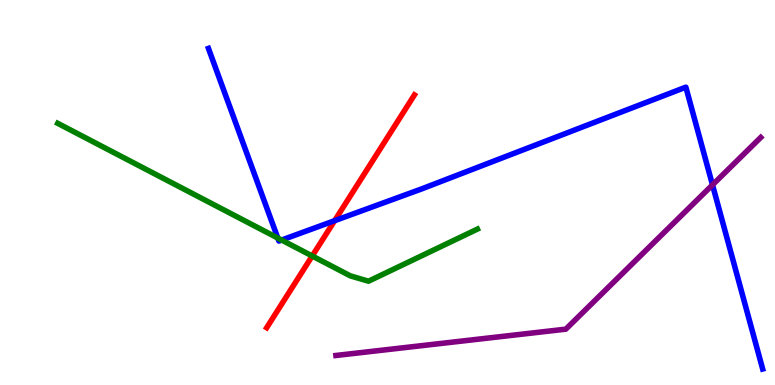[{'lines': ['blue', 'red'], 'intersections': [{'x': 4.32, 'y': 4.27}]}, {'lines': ['green', 'red'], 'intersections': [{'x': 4.03, 'y': 3.35}]}, {'lines': ['purple', 'red'], 'intersections': []}, {'lines': ['blue', 'green'], 'intersections': [{'x': 3.58, 'y': 3.82}, {'x': 3.63, 'y': 3.77}]}, {'lines': ['blue', 'purple'], 'intersections': [{'x': 9.19, 'y': 5.2}]}, {'lines': ['green', 'purple'], 'intersections': []}]